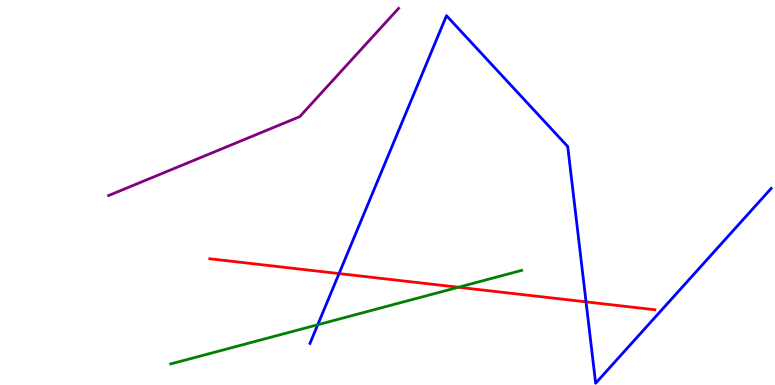[{'lines': ['blue', 'red'], 'intersections': [{'x': 4.37, 'y': 2.89}, {'x': 7.56, 'y': 2.16}]}, {'lines': ['green', 'red'], 'intersections': [{'x': 5.91, 'y': 2.54}]}, {'lines': ['purple', 'red'], 'intersections': []}, {'lines': ['blue', 'green'], 'intersections': [{'x': 4.1, 'y': 1.57}]}, {'lines': ['blue', 'purple'], 'intersections': []}, {'lines': ['green', 'purple'], 'intersections': []}]